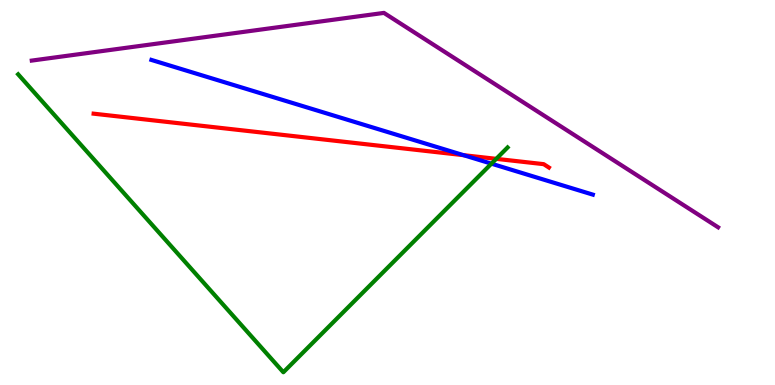[{'lines': ['blue', 'red'], 'intersections': [{'x': 5.98, 'y': 5.97}]}, {'lines': ['green', 'red'], 'intersections': [{'x': 6.4, 'y': 5.87}]}, {'lines': ['purple', 'red'], 'intersections': []}, {'lines': ['blue', 'green'], 'intersections': [{'x': 6.34, 'y': 5.75}]}, {'lines': ['blue', 'purple'], 'intersections': []}, {'lines': ['green', 'purple'], 'intersections': []}]